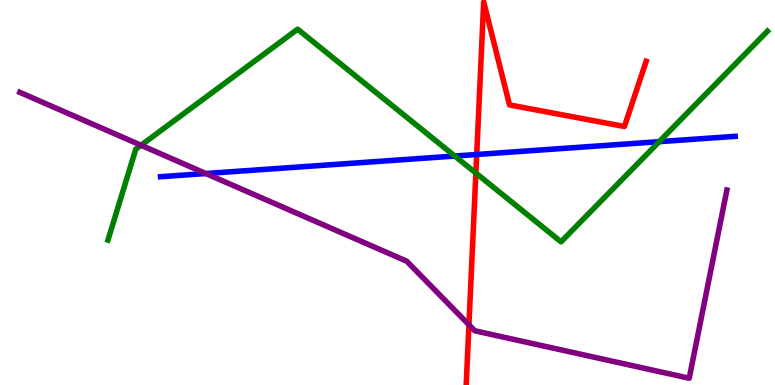[{'lines': ['blue', 'red'], 'intersections': [{'x': 6.15, 'y': 5.99}]}, {'lines': ['green', 'red'], 'intersections': [{'x': 6.14, 'y': 5.5}]}, {'lines': ['purple', 'red'], 'intersections': [{'x': 6.05, 'y': 1.56}]}, {'lines': ['blue', 'green'], 'intersections': [{'x': 5.87, 'y': 5.95}, {'x': 8.51, 'y': 6.32}]}, {'lines': ['blue', 'purple'], 'intersections': [{'x': 2.66, 'y': 5.49}]}, {'lines': ['green', 'purple'], 'intersections': [{'x': 1.82, 'y': 6.23}]}]